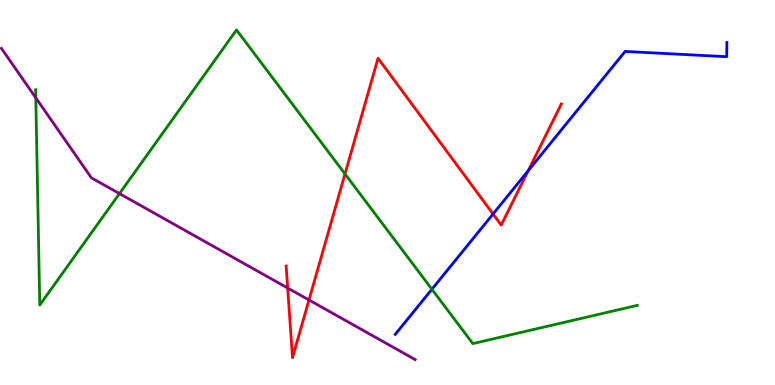[{'lines': ['blue', 'red'], 'intersections': [{'x': 6.36, 'y': 4.44}, {'x': 6.82, 'y': 5.56}]}, {'lines': ['green', 'red'], 'intersections': [{'x': 4.45, 'y': 5.48}]}, {'lines': ['purple', 'red'], 'intersections': [{'x': 3.71, 'y': 2.52}, {'x': 3.99, 'y': 2.21}]}, {'lines': ['blue', 'green'], 'intersections': [{'x': 5.57, 'y': 2.49}]}, {'lines': ['blue', 'purple'], 'intersections': []}, {'lines': ['green', 'purple'], 'intersections': [{'x': 0.462, 'y': 7.46}, {'x': 1.54, 'y': 4.97}]}]